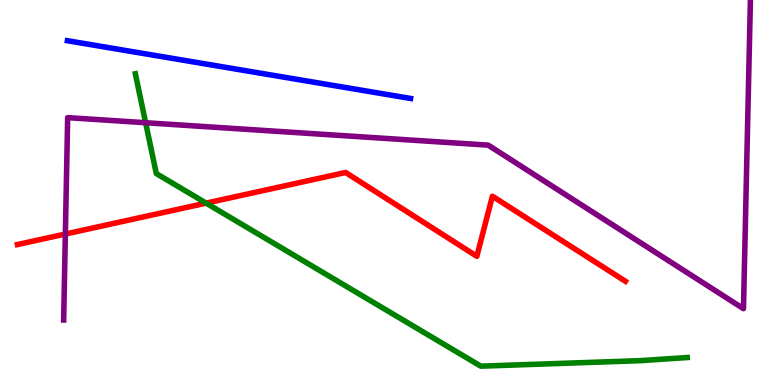[{'lines': ['blue', 'red'], 'intersections': []}, {'lines': ['green', 'red'], 'intersections': [{'x': 2.66, 'y': 4.72}]}, {'lines': ['purple', 'red'], 'intersections': [{'x': 0.843, 'y': 3.92}]}, {'lines': ['blue', 'green'], 'intersections': []}, {'lines': ['blue', 'purple'], 'intersections': []}, {'lines': ['green', 'purple'], 'intersections': [{'x': 1.88, 'y': 6.81}]}]